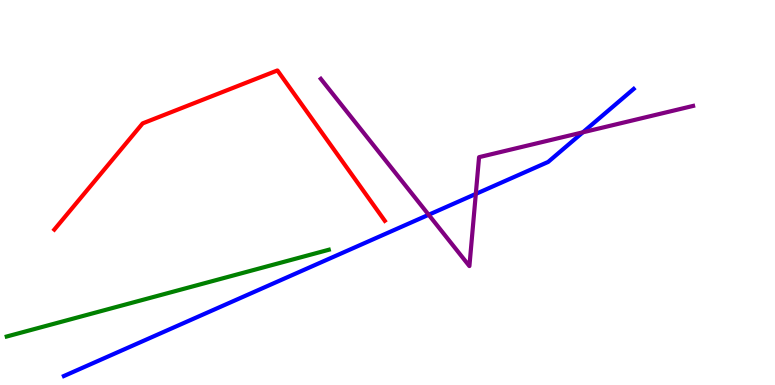[{'lines': ['blue', 'red'], 'intersections': []}, {'lines': ['green', 'red'], 'intersections': []}, {'lines': ['purple', 'red'], 'intersections': []}, {'lines': ['blue', 'green'], 'intersections': []}, {'lines': ['blue', 'purple'], 'intersections': [{'x': 5.53, 'y': 4.42}, {'x': 6.14, 'y': 4.96}, {'x': 7.52, 'y': 6.56}]}, {'lines': ['green', 'purple'], 'intersections': []}]